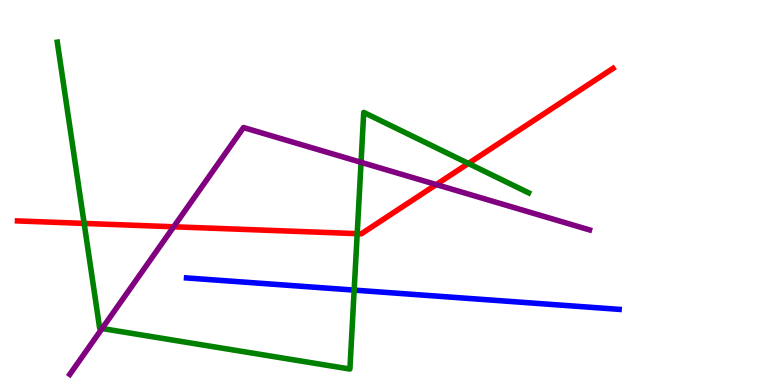[{'lines': ['blue', 'red'], 'intersections': []}, {'lines': ['green', 'red'], 'intersections': [{'x': 1.09, 'y': 4.2}, {'x': 4.61, 'y': 3.93}, {'x': 6.04, 'y': 5.75}]}, {'lines': ['purple', 'red'], 'intersections': [{'x': 2.24, 'y': 4.11}, {'x': 5.63, 'y': 5.21}]}, {'lines': ['blue', 'green'], 'intersections': [{'x': 4.57, 'y': 2.46}]}, {'lines': ['blue', 'purple'], 'intersections': []}, {'lines': ['green', 'purple'], 'intersections': [{'x': 1.32, 'y': 1.47}, {'x': 4.66, 'y': 5.78}]}]